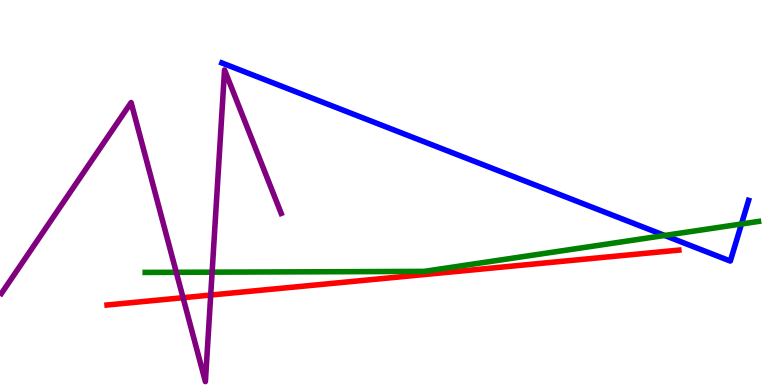[{'lines': ['blue', 'red'], 'intersections': []}, {'lines': ['green', 'red'], 'intersections': []}, {'lines': ['purple', 'red'], 'intersections': [{'x': 2.36, 'y': 2.27}, {'x': 2.72, 'y': 2.34}]}, {'lines': ['blue', 'green'], 'intersections': [{'x': 8.58, 'y': 3.88}, {'x': 9.57, 'y': 4.18}]}, {'lines': ['blue', 'purple'], 'intersections': []}, {'lines': ['green', 'purple'], 'intersections': [{'x': 2.27, 'y': 2.93}, {'x': 2.74, 'y': 2.93}]}]